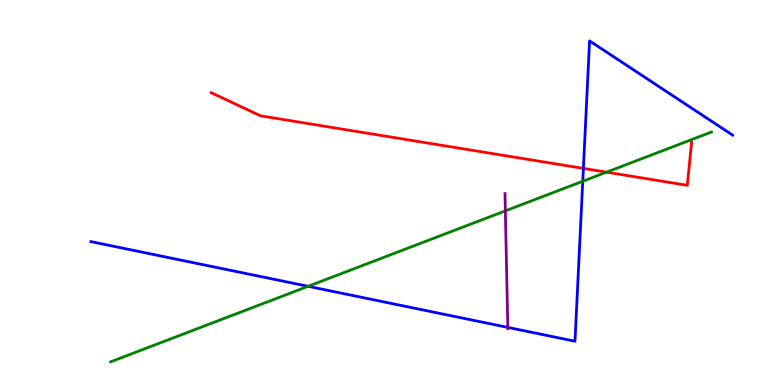[{'lines': ['blue', 'red'], 'intersections': [{'x': 7.53, 'y': 5.63}]}, {'lines': ['green', 'red'], 'intersections': [{'x': 7.83, 'y': 5.53}]}, {'lines': ['purple', 'red'], 'intersections': []}, {'lines': ['blue', 'green'], 'intersections': [{'x': 3.98, 'y': 2.56}, {'x': 7.52, 'y': 5.29}]}, {'lines': ['blue', 'purple'], 'intersections': [{'x': 6.55, 'y': 1.5}]}, {'lines': ['green', 'purple'], 'intersections': [{'x': 6.52, 'y': 4.52}]}]